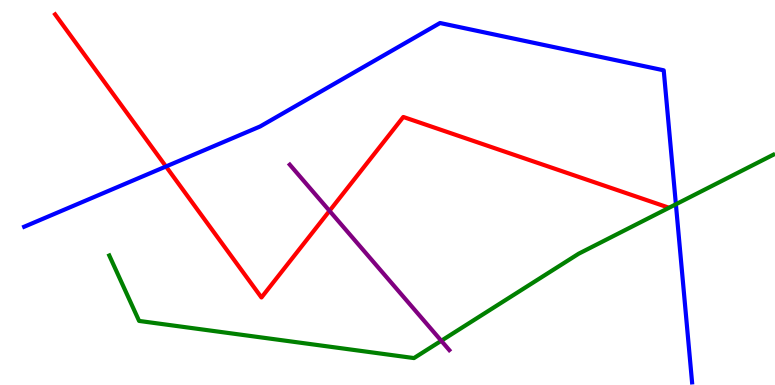[{'lines': ['blue', 'red'], 'intersections': [{'x': 2.14, 'y': 5.68}]}, {'lines': ['green', 'red'], 'intersections': []}, {'lines': ['purple', 'red'], 'intersections': [{'x': 4.25, 'y': 4.52}]}, {'lines': ['blue', 'green'], 'intersections': [{'x': 8.72, 'y': 4.69}]}, {'lines': ['blue', 'purple'], 'intersections': []}, {'lines': ['green', 'purple'], 'intersections': [{'x': 5.69, 'y': 1.15}]}]